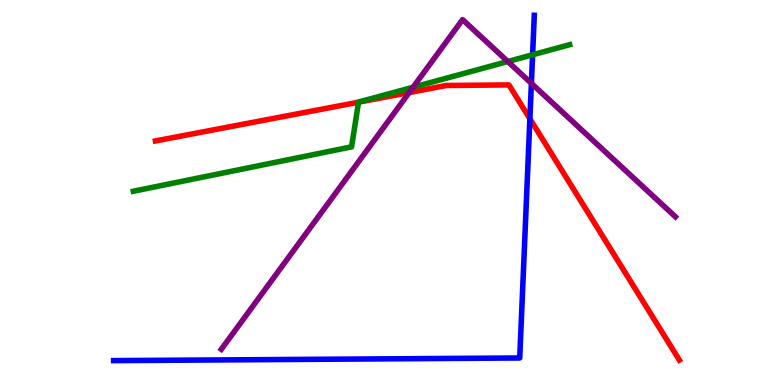[{'lines': ['blue', 'red'], 'intersections': [{'x': 6.84, 'y': 6.92}]}, {'lines': ['green', 'red'], 'intersections': [{'x': 4.63, 'y': 7.35}]}, {'lines': ['purple', 'red'], 'intersections': [{'x': 5.28, 'y': 7.6}]}, {'lines': ['blue', 'green'], 'intersections': [{'x': 6.87, 'y': 8.58}]}, {'lines': ['blue', 'purple'], 'intersections': [{'x': 6.86, 'y': 7.83}]}, {'lines': ['green', 'purple'], 'intersections': [{'x': 5.33, 'y': 7.73}, {'x': 6.55, 'y': 8.4}]}]